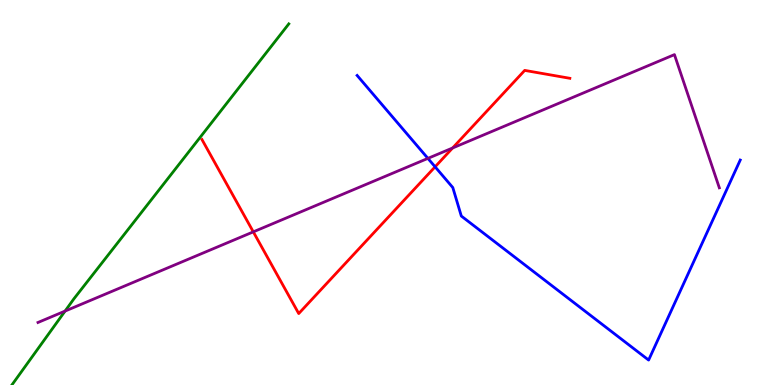[{'lines': ['blue', 'red'], 'intersections': [{'x': 5.61, 'y': 5.67}]}, {'lines': ['green', 'red'], 'intersections': []}, {'lines': ['purple', 'red'], 'intersections': [{'x': 3.27, 'y': 3.98}, {'x': 5.84, 'y': 6.16}]}, {'lines': ['blue', 'green'], 'intersections': []}, {'lines': ['blue', 'purple'], 'intersections': [{'x': 5.52, 'y': 5.89}]}, {'lines': ['green', 'purple'], 'intersections': [{'x': 0.84, 'y': 1.92}]}]